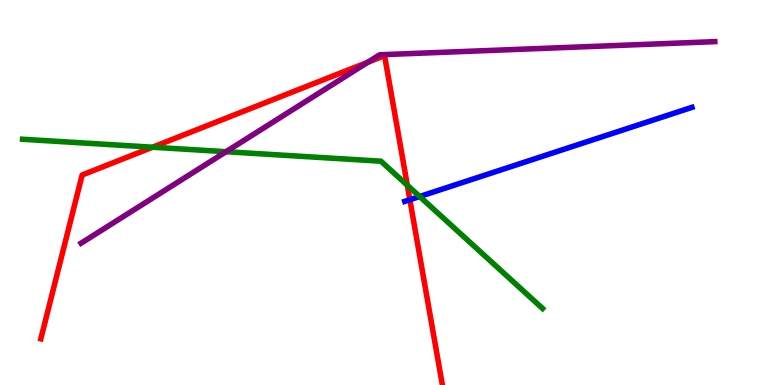[{'lines': ['blue', 'red'], 'intersections': [{'x': 5.29, 'y': 4.81}]}, {'lines': ['green', 'red'], 'intersections': [{'x': 1.97, 'y': 6.18}, {'x': 5.26, 'y': 5.19}]}, {'lines': ['purple', 'red'], 'intersections': [{'x': 4.75, 'y': 8.38}]}, {'lines': ['blue', 'green'], 'intersections': [{'x': 5.42, 'y': 4.9}]}, {'lines': ['blue', 'purple'], 'intersections': []}, {'lines': ['green', 'purple'], 'intersections': [{'x': 2.92, 'y': 6.06}]}]